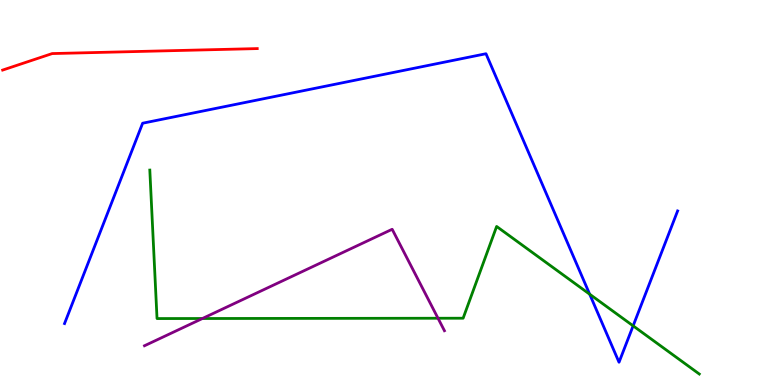[{'lines': ['blue', 'red'], 'intersections': []}, {'lines': ['green', 'red'], 'intersections': []}, {'lines': ['purple', 'red'], 'intersections': []}, {'lines': ['blue', 'green'], 'intersections': [{'x': 7.61, 'y': 2.36}, {'x': 8.17, 'y': 1.54}]}, {'lines': ['blue', 'purple'], 'intersections': []}, {'lines': ['green', 'purple'], 'intersections': [{'x': 2.61, 'y': 1.73}, {'x': 5.65, 'y': 1.73}]}]